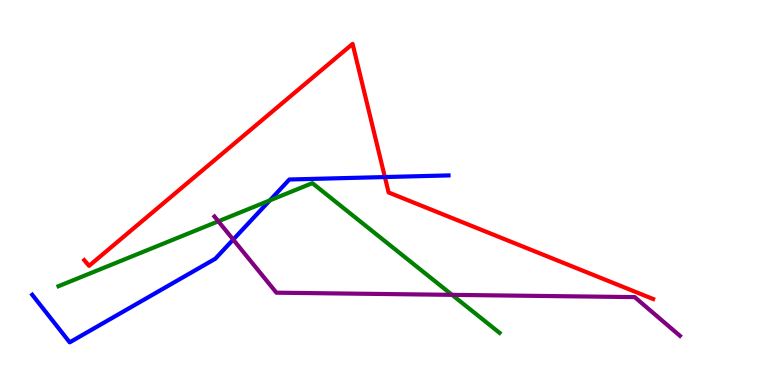[{'lines': ['blue', 'red'], 'intersections': [{'x': 4.97, 'y': 5.4}]}, {'lines': ['green', 'red'], 'intersections': []}, {'lines': ['purple', 'red'], 'intersections': []}, {'lines': ['blue', 'green'], 'intersections': [{'x': 3.48, 'y': 4.79}]}, {'lines': ['blue', 'purple'], 'intersections': [{'x': 3.01, 'y': 3.78}]}, {'lines': ['green', 'purple'], 'intersections': [{'x': 2.82, 'y': 4.25}, {'x': 5.83, 'y': 2.34}]}]